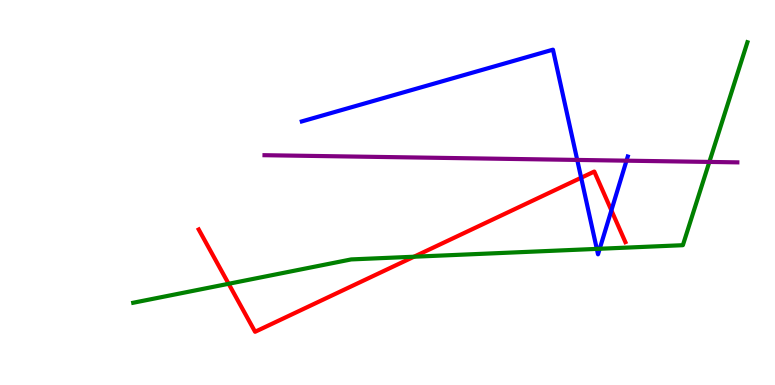[{'lines': ['blue', 'red'], 'intersections': [{'x': 7.5, 'y': 5.38}, {'x': 7.89, 'y': 4.54}]}, {'lines': ['green', 'red'], 'intersections': [{'x': 2.95, 'y': 2.63}, {'x': 5.34, 'y': 3.33}]}, {'lines': ['purple', 'red'], 'intersections': []}, {'lines': ['blue', 'green'], 'intersections': [{'x': 7.7, 'y': 3.54}, {'x': 7.74, 'y': 3.54}]}, {'lines': ['blue', 'purple'], 'intersections': [{'x': 7.45, 'y': 5.85}, {'x': 8.08, 'y': 5.83}]}, {'lines': ['green', 'purple'], 'intersections': [{'x': 9.15, 'y': 5.79}]}]